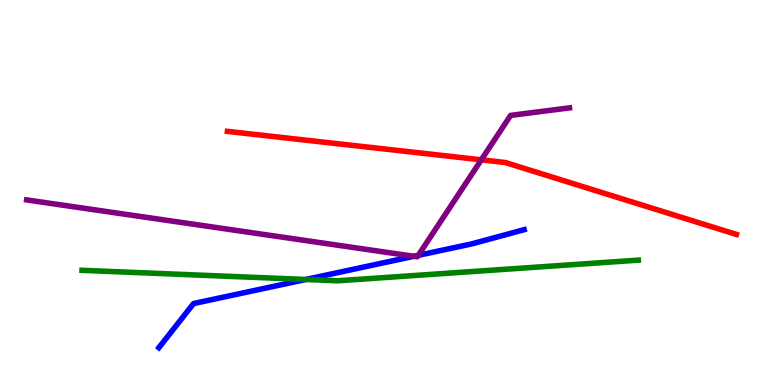[{'lines': ['blue', 'red'], 'intersections': []}, {'lines': ['green', 'red'], 'intersections': []}, {'lines': ['purple', 'red'], 'intersections': [{'x': 6.21, 'y': 5.85}]}, {'lines': ['blue', 'green'], 'intersections': [{'x': 3.95, 'y': 2.74}]}, {'lines': ['blue', 'purple'], 'intersections': [{'x': 5.34, 'y': 3.34}, {'x': 5.4, 'y': 3.37}]}, {'lines': ['green', 'purple'], 'intersections': []}]